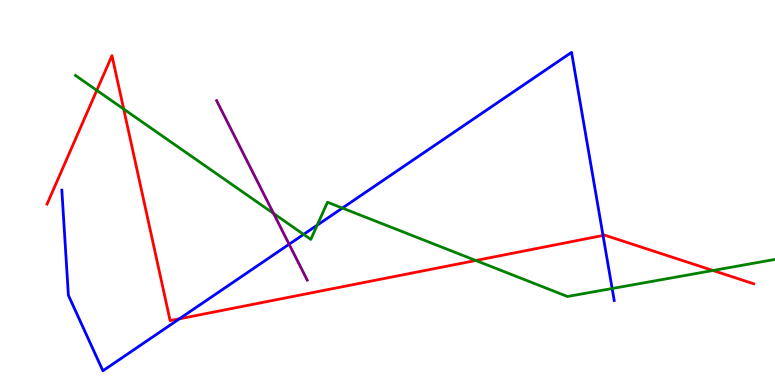[{'lines': ['blue', 'red'], 'intersections': [{'x': 2.31, 'y': 1.72}, {'x': 7.78, 'y': 3.88}]}, {'lines': ['green', 'red'], 'intersections': [{'x': 1.25, 'y': 7.65}, {'x': 1.6, 'y': 7.17}, {'x': 6.14, 'y': 3.23}, {'x': 9.2, 'y': 2.97}]}, {'lines': ['purple', 'red'], 'intersections': []}, {'lines': ['blue', 'green'], 'intersections': [{'x': 3.92, 'y': 3.91}, {'x': 4.09, 'y': 4.15}, {'x': 4.42, 'y': 4.6}, {'x': 7.9, 'y': 2.51}]}, {'lines': ['blue', 'purple'], 'intersections': [{'x': 3.73, 'y': 3.66}]}, {'lines': ['green', 'purple'], 'intersections': [{'x': 3.53, 'y': 4.45}]}]